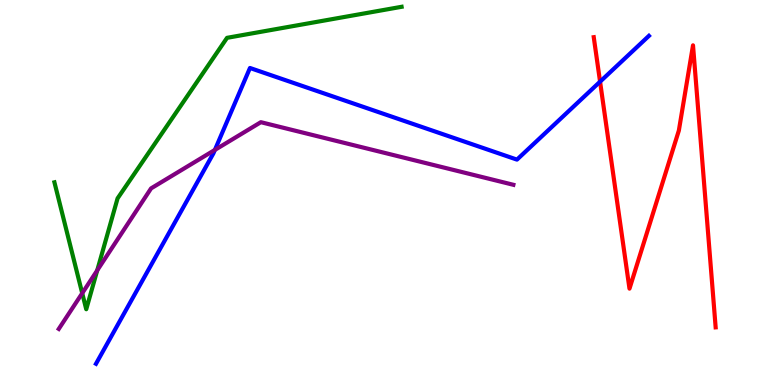[{'lines': ['blue', 'red'], 'intersections': [{'x': 7.74, 'y': 7.88}]}, {'lines': ['green', 'red'], 'intersections': []}, {'lines': ['purple', 'red'], 'intersections': []}, {'lines': ['blue', 'green'], 'intersections': []}, {'lines': ['blue', 'purple'], 'intersections': [{'x': 2.77, 'y': 6.11}]}, {'lines': ['green', 'purple'], 'intersections': [{'x': 1.06, 'y': 2.38}, {'x': 1.25, 'y': 2.98}]}]